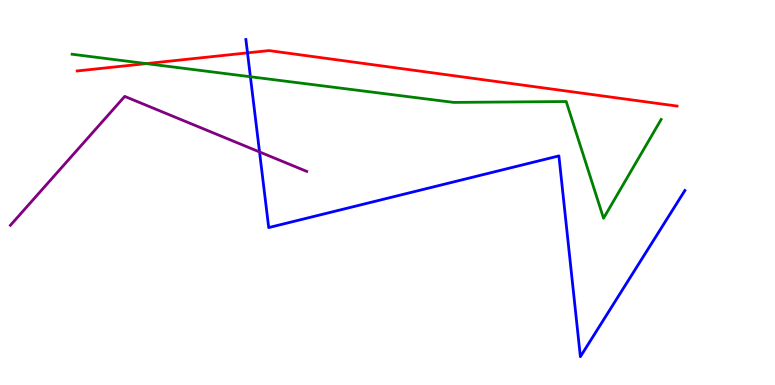[{'lines': ['blue', 'red'], 'intersections': [{'x': 3.19, 'y': 8.63}]}, {'lines': ['green', 'red'], 'intersections': [{'x': 1.89, 'y': 8.35}]}, {'lines': ['purple', 'red'], 'intersections': []}, {'lines': ['blue', 'green'], 'intersections': [{'x': 3.23, 'y': 8.01}]}, {'lines': ['blue', 'purple'], 'intersections': [{'x': 3.35, 'y': 6.05}]}, {'lines': ['green', 'purple'], 'intersections': []}]